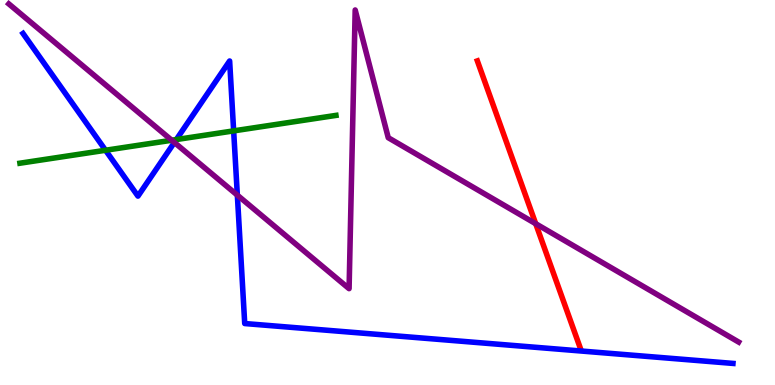[{'lines': ['blue', 'red'], 'intersections': []}, {'lines': ['green', 'red'], 'intersections': []}, {'lines': ['purple', 'red'], 'intersections': [{'x': 6.91, 'y': 4.19}]}, {'lines': ['blue', 'green'], 'intersections': [{'x': 1.36, 'y': 6.1}, {'x': 2.28, 'y': 6.38}, {'x': 3.01, 'y': 6.6}]}, {'lines': ['blue', 'purple'], 'intersections': [{'x': 2.25, 'y': 6.3}, {'x': 3.06, 'y': 4.93}]}, {'lines': ['green', 'purple'], 'intersections': [{'x': 2.22, 'y': 6.36}]}]